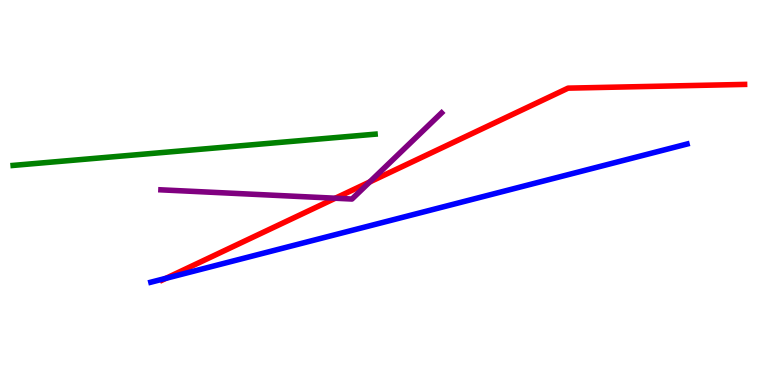[{'lines': ['blue', 'red'], 'intersections': [{'x': 2.14, 'y': 2.77}]}, {'lines': ['green', 'red'], 'intersections': []}, {'lines': ['purple', 'red'], 'intersections': [{'x': 4.33, 'y': 4.85}, {'x': 4.77, 'y': 5.27}]}, {'lines': ['blue', 'green'], 'intersections': []}, {'lines': ['blue', 'purple'], 'intersections': []}, {'lines': ['green', 'purple'], 'intersections': []}]